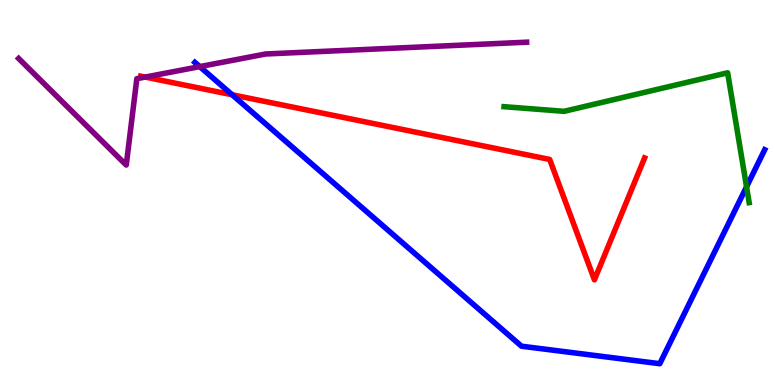[{'lines': ['blue', 'red'], 'intersections': [{'x': 3.0, 'y': 7.54}]}, {'lines': ['green', 'red'], 'intersections': []}, {'lines': ['purple', 'red'], 'intersections': [{'x': 1.87, 'y': 8.0}]}, {'lines': ['blue', 'green'], 'intersections': [{'x': 9.63, 'y': 5.15}]}, {'lines': ['blue', 'purple'], 'intersections': [{'x': 2.58, 'y': 8.27}]}, {'lines': ['green', 'purple'], 'intersections': []}]